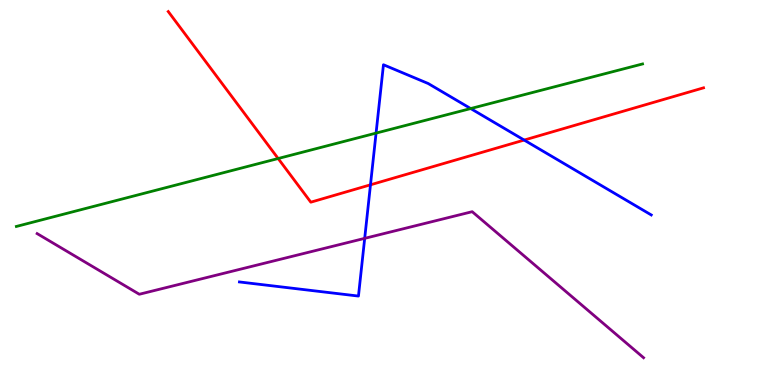[{'lines': ['blue', 'red'], 'intersections': [{'x': 4.78, 'y': 5.2}, {'x': 6.76, 'y': 6.36}]}, {'lines': ['green', 'red'], 'intersections': [{'x': 3.59, 'y': 5.88}]}, {'lines': ['purple', 'red'], 'intersections': []}, {'lines': ['blue', 'green'], 'intersections': [{'x': 4.85, 'y': 6.54}, {'x': 6.07, 'y': 7.18}]}, {'lines': ['blue', 'purple'], 'intersections': [{'x': 4.71, 'y': 3.81}]}, {'lines': ['green', 'purple'], 'intersections': []}]